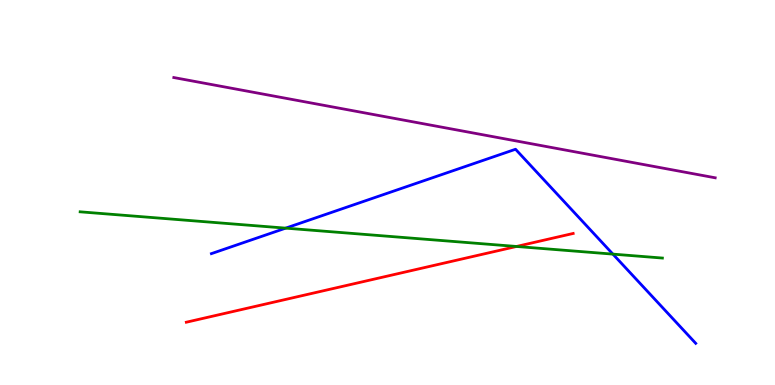[{'lines': ['blue', 'red'], 'intersections': []}, {'lines': ['green', 'red'], 'intersections': [{'x': 6.66, 'y': 3.6}]}, {'lines': ['purple', 'red'], 'intersections': []}, {'lines': ['blue', 'green'], 'intersections': [{'x': 3.69, 'y': 4.07}, {'x': 7.91, 'y': 3.4}]}, {'lines': ['blue', 'purple'], 'intersections': []}, {'lines': ['green', 'purple'], 'intersections': []}]